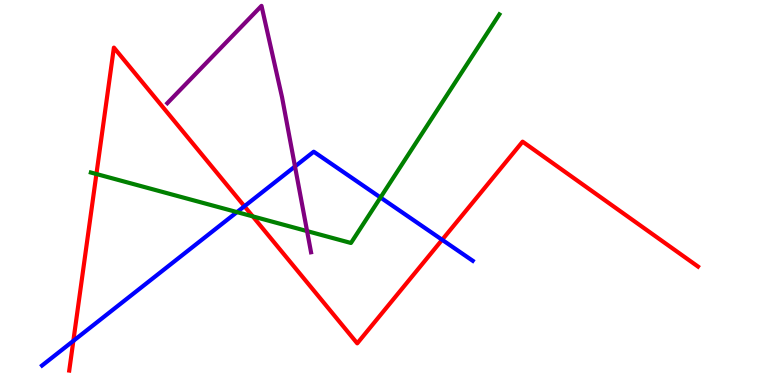[{'lines': ['blue', 'red'], 'intersections': [{'x': 0.946, 'y': 1.15}, {'x': 3.15, 'y': 4.64}, {'x': 5.71, 'y': 3.77}]}, {'lines': ['green', 'red'], 'intersections': [{'x': 1.24, 'y': 5.48}, {'x': 3.26, 'y': 4.38}]}, {'lines': ['purple', 'red'], 'intersections': []}, {'lines': ['blue', 'green'], 'intersections': [{'x': 3.06, 'y': 4.49}, {'x': 4.91, 'y': 4.87}]}, {'lines': ['blue', 'purple'], 'intersections': [{'x': 3.81, 'y': 5.68}]}, {'lines': ['green', 'purple'], 'intersections': [{'x': 3.96, 'y': 4.0}]}]